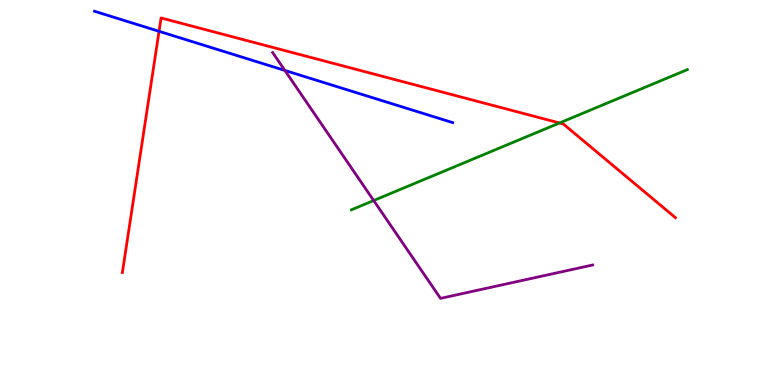[{'lines': ['blue', 'red'], 'intersections': [{'x': 2.05, 'y': 9.19}]}, {'lines': ['green', 'red'], 'intersections': [{'x': 7.22, 'y': 6.81}]}, {'lines': ['purple', 'red'], 'intersections': []}, {'lines': ['blue', 'green'], 'intersections': []}, {'lines': ['blue', 'purple'], 'intersections': [{'x': 3.68, 'y': 8.17}]}, {'lines': ['green', 'purple'], 'intersections': [{'x': 4.82, 'y': 4.79}]}]